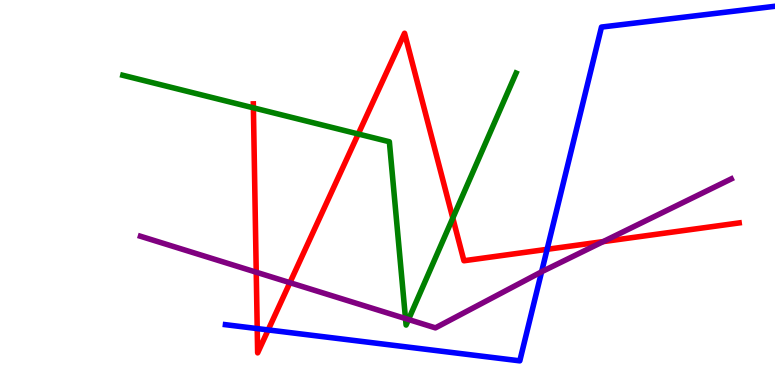[{'lines': ['blue', 'red'], 'intersections': [{'x': 3.32, 'y': 1.47}, {'x': 3.46, 'y': 1.43}, {'x': 7.06, 'y': 3.52}]}, {'lines': ['green', 'red'], 'intersections': [{'x': 3.27, 'y': 7.2}, {'x': 4.62, 'y': 6.52}, {'x': 5.84, 'y': 4.34}]}, {'lines': ['purple', 'red'], 'intersections': [{'x': 3.31, 'y': 2.93}, {'x': 3.74, 'y': 2.66}, {'x': 7.78, 'y': 3.72}]}, {'lines': ['blue', 'green'], 'intersections': []}, {'lines': ['blue', 'purple'], 'intersections': [{'x': 6.99, 'y': 2.94}]}, {'lines': ['green', 'purple'], 'intersections': [{'x': 5.23, 'y': 1.73}, {'x': 5.27, 'y': 1.7}]}]